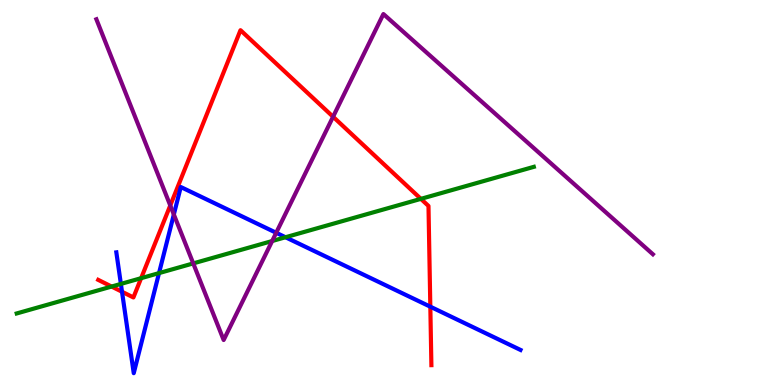[{'lines': ['blue', 'red'], 'intersections': [{'x': 1.57, 'y': 2.42}, {'x': 5.55, 'y': 2.03}]}, {'lines': ['green', 'red'], 'intersections': [{'x': 1.44, 'y': 2.56}, {'x': 1.82, 'y': 2.77}, {'x': 5.43, 'y': 4.83}]}, {'lines': ['purple', 'red'], 'intersections': [{'x': 2.2, 'y': 4.66}, {'x': 4.3, 'y': 6.97}]}, {'lines': ['blue', 'green'], 'intersections': [{'x': 1.56, 'y': 2.63}, {'x': 2.05, 'y': 2.91}, {'x': 3.68, 'y': 3.84}]}, {'lines': ['blue', 'purple'], 'intersections': [{'x': 2.24, 'y': 4.43}, {'x': 3.56, 'y': 3.95}]}, {'lines': ['green', 'purple'], 'intersections': [{'x': 2.49, 'y': 3.16}, {'x': 3.51, 'y': 3.74}]}]